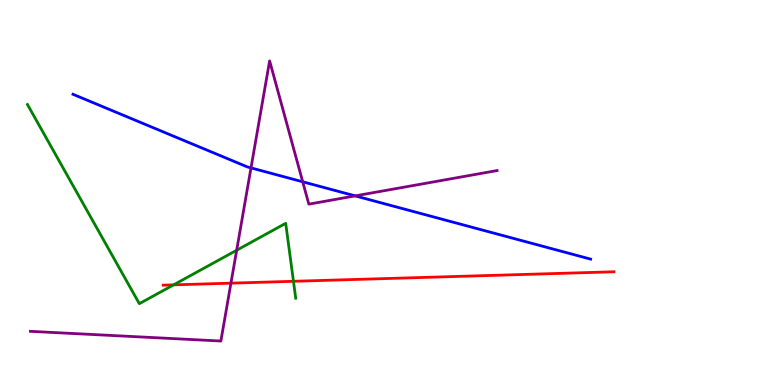[{'lines': ['blue', 'red'], 'intersections': []}, {'lines': ['green', 'red'], 'intersections': [{'x': 2.24, 'y': 2.6}, {'x': 3.79, 'y': 2.69}]}, {'lines': ['purple', 'red'], 'intersections': [{'x': 2.98, 'y': 2.65}]}, {'lines': ['blue', 'green'], 'intersections': []}, {'lines': ['blue', 'purple'], 'intersections': [{'x': 3.24, 'y': 5.64}, {'x': 3.91, 'y': 5.28}, {'x': 4.58, 'y': 4.91}]}, {'lines': ['green', 'purple'], 'intersections': [{'x': 3.05, 'y': 3.5}]}]